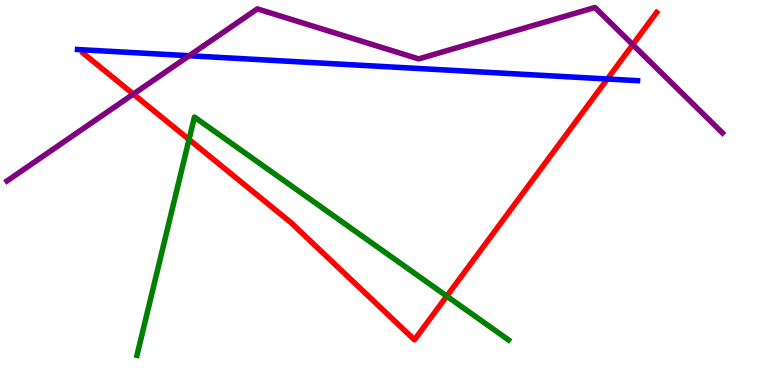[{'lines': ['blue', 'red'], 'intersections': [{'x': 7.84, 'y': 7.95}]}, {'lines': ['green', 'red'], 'intersections': [{'x': 2.44, 'y': 6.38}, {'x': 5.76, 'y': 2.31}]}, {'lines': ['purple', 'red'], 'intersections': [{'x': 1.72, 'y': 7.56}, {'x': 8.16, 'y': 8.84}]}, {'lines': ['blue', 'green'], 'intersections': []}, {'lines': ['blue', 'purple'], 'intersections': [{'x': 2.44, 'y': 8.55}]}, {'lines': ['green', 'purple'], 'intersections': []}]